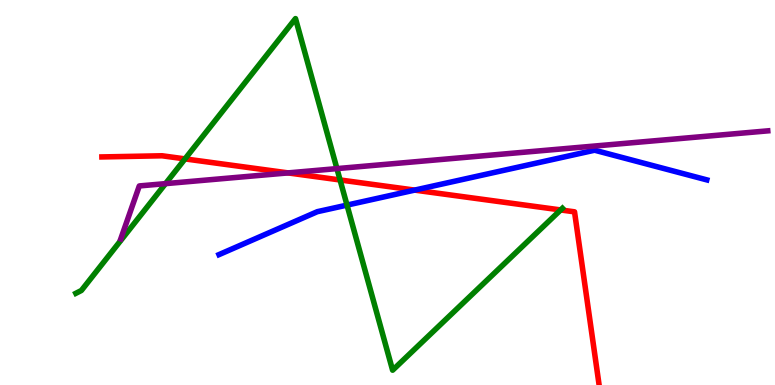[{'lines': ['blue', 'red'], 'intersections': [{'x': 5.35, 'y': 5.06}]}, {'lines': ['green', 'red'], 'intersections': [{'x': 2.39, 'y': 5.87}, {'x': 4.39, 'y': 5.33}, {'x': 7.23, 'y': 4.55}]}, {'lines': ['purple', 'red'], 'intersections': [{'x': 3.72, 'y': 5.51}]}, {'lines': ['blue', 'green'], 'intersections': [{'x': 4.48, 'y': 4.67}]}, {'lines': ['blue', 'purple'], 'intersections': []}, {'lines': ['green', 'purple'], 'intersections': [{'x': 2.14, 'y': 5.23}, {'x': 4.35, 'y': 5.62}]}]